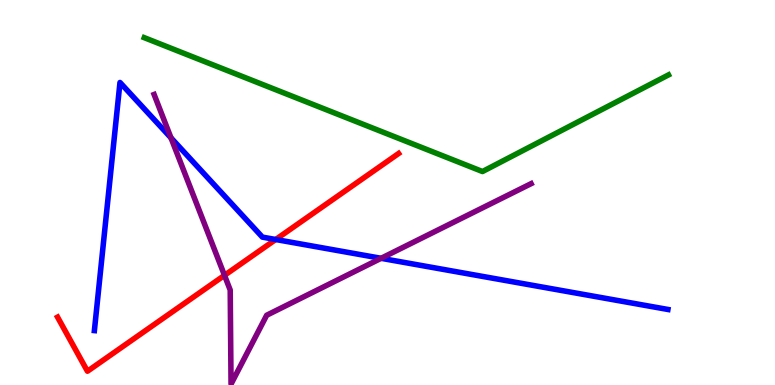[{'lines': ['blue', 'red'], 'intersections': [{'x': 3.56, 'y': 3.78}]}, {'lines': ['green', 'red'], 'intersections': []}, {'lines': ['purple', 'red'], 'intersections': [{'x': 2.9, 'y': 2.85}]}, {'lines': ['blue', 'green'], 'intersections': []}, {'lines': ['blue', 'purple'], 'intersections': [{'x': 2.21, 'y': 6.42}, {'x': 4.92, 'y': 3.29}]}, {'lines': ['green', 'purple'], 'intersections': []}]